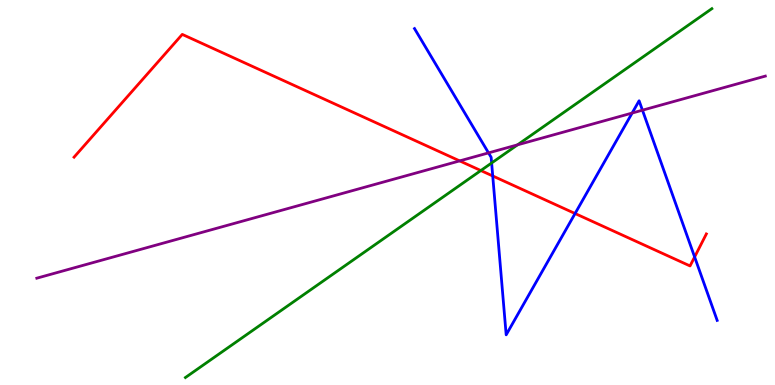[{'lines': ['blue', 'red'], 'intersections': [{'x': 6.36, 'y': 5.43}, {'x': 7.42, 'y': 4.45}, {'x': 8.96, 'y': 3.33}]}, {'lines': ['green', 'red'], 'intersections': [{'x': 6.2, 'y': 5.57}]}, {'lines': ['purple', 'red'], 'intersections': [{'x': 5.93, 'y': 5.82}]}, {'lines': ['blue', 'green'], 'intersections': [{'x': 6.34, 'y': 5.77}]}, {'lines': ['blue', 'purple'], 'intersections': [{'x': 6.3, 'y': 6.03}, {'x': 8.16, 'y': 7.06}, {'x': 8.29, 'y': 7.14}]}, {'lines': ['green', 'purple'], 'intersections': [{'x': 6.68, 'y': 6.24}]}]